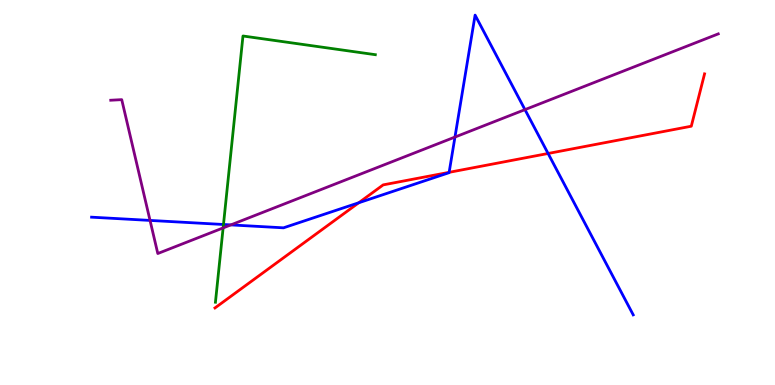[{'lines': ['blue', 'red'], 'intersections': [{'x': 4.63, 'y': 4.73}, {'x': 5.8, 'y': 5.52}, {'x': 7.07, 'y': 6.01}]}, {'lines': ['green', 'red'], 'intersections': []}, {'lines': ['purple', 'red'], 'intersections': []}, {'lines': ['blue', 'green'], 'intersections': [{'x': 2.88, 'y': 4.17}]}, {'lines': ['blue', 'purple'], 'intersections': [{'x': 1.94, 'y': 4.27}, {'x': 2.98, 'y': 4.16}, {'x': 5.87, 'y': 6.44}, {'x': 6.77, 'y': 7.15}]}, {'lines': ['green', 'purple'], 'intersections': [{'x': 2.88, 'y': 4.08}]}]